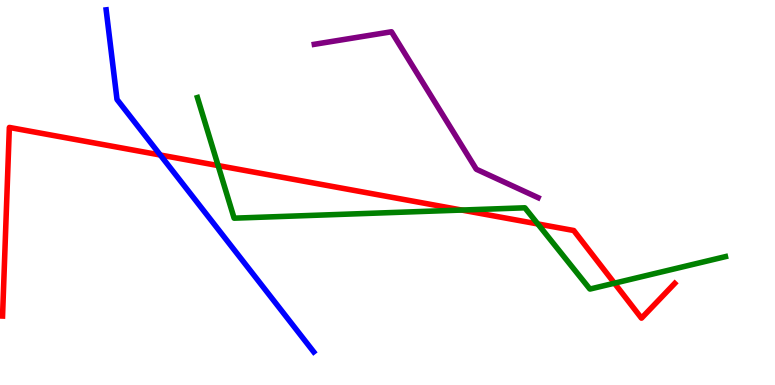[{'lines': ['blue', 'red'], 'intersections': [{'x': 2.07, 'y': 5.97}]}, {'lines': ['green', 'red'], 'intersections': [{'x': 2.81, 'y': 5.7}, {'x': 5.96, 'y': 4.54}, {'x': 6.94, 'y': 4.18}, {'x': 7.93, 'y': 2.64}]}, {'lines': ['purple', 'red'], 'intersections': []}, {'lines': ['blue', 'green'], 'intersections': []}, {'lines': ['blue', 'purple'], 'intersections': []}, {'lines': ['green', 'purple'], 'intersections': []}]